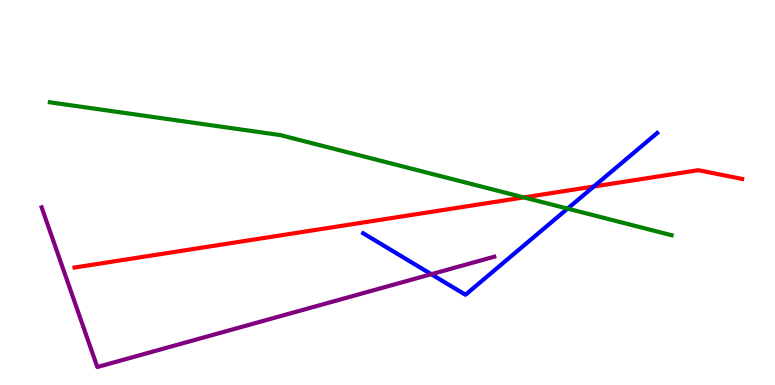[{'lines': ['blue', 'red'], 'intersections': [{'x': 7.66, 'y': 5.16}]}, {'lines': ['green', 'red'], 'intersections': [{'x': 6.76, 'y': 4.87}]}, {'lines': ['purple', 'red'], 'intersections': []}, {'lines': ['blue', 'green'], 'intersections': [{'x': 7.32, 'y': 4.58}]}, {'lines': ['blue', 'purple'], 'intersections': [{'x': 5.56, 'y': 2.88}]}, {'lines': ['green', 'purple'], 'intersections': []}]